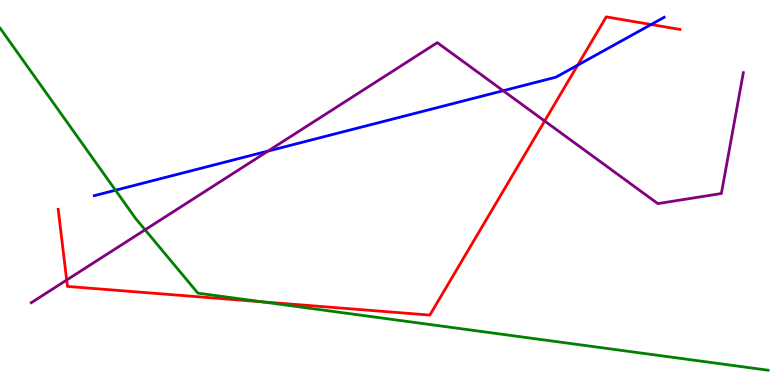[{'lines': ['blue', 'red'], 'intersections': [{'x': 7.45, 'y': 8.31}, {'x': 8.4, 'y': 9.36}]}, {'lines': ['green', 'red'], 'intersections': [{'x': 3.38, 'y': 2.16}]}, {'lines': ['purple', 'red'], 'intersections': [{'x': 0.86, 'y': 2.73}, {'x': 7.03, 'y': 6.86}]}, {'lines': ['blue', 'green'], 'intersections': [{'x': 1.49, 'y': 5.06}]}, {'lines': ['blue', 'purple'], 'intersections': [{'x': 3.46, 'y': 6.08}, {'x': 6.49, 'y': 7.64}]}, {'lines': ['green', 'purple'], 'intersections': [{'x': 1.87, 'y': 4.03}]}]